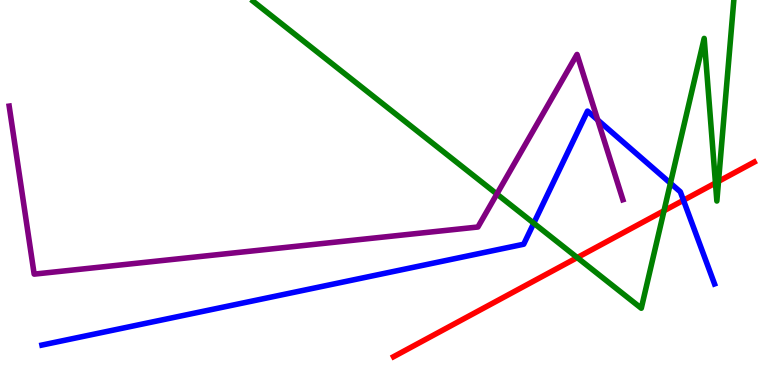[{'lines': ['blue', 'red'], 'intersections': [{'x': 8.82, 'y': 4.8}]}, {'lines': ['green', 'red'], 'intersections': [{'x': 7.45, 'y': 3.31}, {'x': 8.57, 'y': 4.53}, {'x': 9.23, 'y': 5.25}, {'x': 9.27, 'y': 5.29}]}, {'lines': ['purple', 'red'], 'intersections': []}, {'lines': ['blue', 'green'], 'intersections': [{'x': 6.89, 'y': 4.2}, {'x': 8.65, 'y': 5.24}]}, {'lines': ['blue', 'purple'], 'intersections': [{'x': 7.71, 'y': 6.88}]}, {'lines': ['green', 'purple'], 'intersections': [{'x': 6.41, 'y': 4.96}]}]